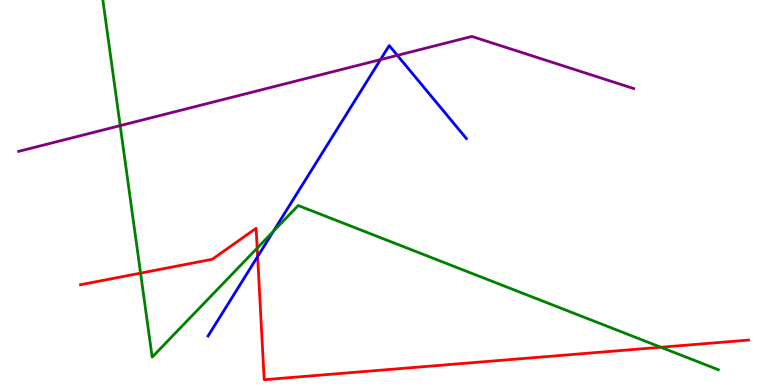[{'lines': ['blue', 'red'], 'intersections': [{'x': 3.32, 'y': 3.34}]}, {'lines': ['green', 'red'], 'intersections': [{'x': 1.81, 'y': 2.91}, {'x': 3.32, 'y': 3.56}, {'x': 8.53, 'y': 0.981}]}, {'lines': ['purple', 'red'], 'intersections': []}, {'lines': ['blue', 'green'], 'intersections': [{'x': 3.53, 'y': 3.99}]}, {'lines': ['blue', 'purple'], 'intersections': [{'x': 4.91, 'y': 8.45}, {'x': 5.13, 'y': 8.56}]}, {'lines': ['green', 'purple'], 'intersections': [{'x': 1.55, 'y': 6.74}]}]